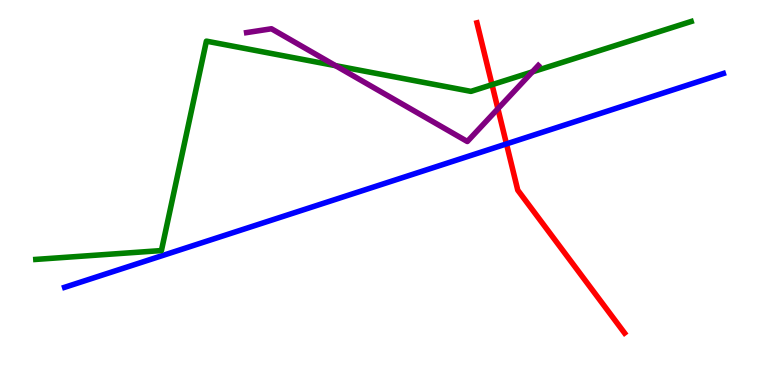[{'lines': ['blue', 'red'], 'intersections': [{'x': 6.54, 'y': 6.26}]}, {'lines': ['green', 'red'], 'intersections': [{'x': 6.35, 'y': 7.8}]}, {'lines': ['purple', 'red'], 'intersections': [{'x': 6.42, 'y': 7.18}]}, {'lines': ['blue', 'green'], 'intersections': []}, {'lines': ['blue', 'purple'], 'intersections': []}, {'lines': ['green', 'purple'], 'intersections': [{'x': 4.33, 'y': 8.29}, {'x': 6.87, 'y': 8.13}]}]